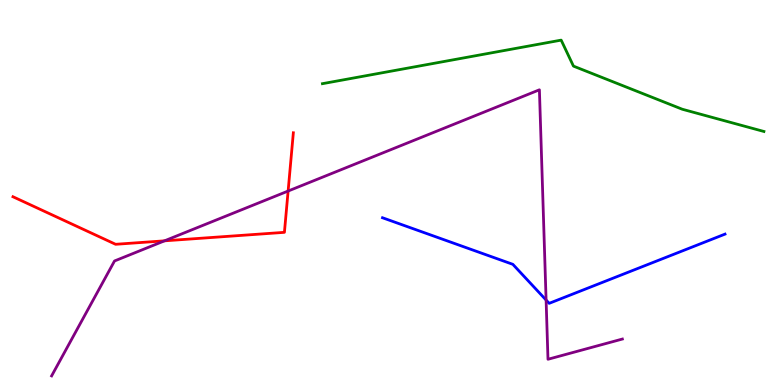[{'lines': ['blue', 'red'], 'intersections': []}, {'lines': ['green', 'red'], 'intersections': []}, {'lines': ['purple', 'red'], 'intersections': [{'x': 2.12, 'y': 3.74}, {'x': 3.72, 'y': 5.04}]}, {'lines': ['blue', 'green'], 'intersections': []}, {'lines': ['blue', 'purple'], 'intersections': [{'x': 7.05, 'y': 2.21}]}, {'lines': ['green', 'purple'], 'intersections': []}]